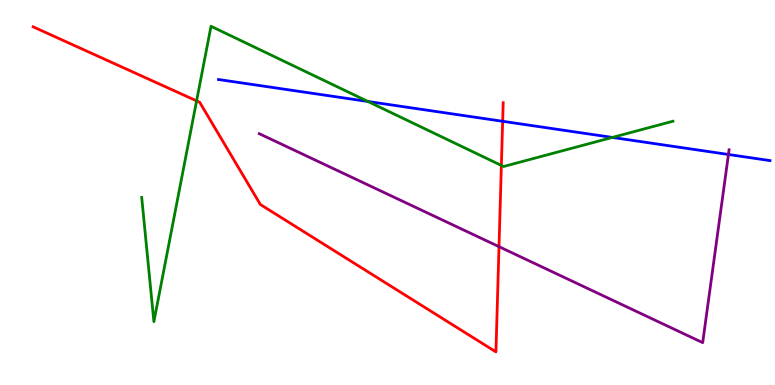[{'lines': ['blue', 'red'], 'intersections': [{'x': 6.49, 'y': 6.85}]}, {'lines': ['green', 'red'], 'intersections': [{'x': 2.54, 'y': 7.38}, {'x': 6.47, 'y': 5.7}]}, {'lines': ['purple', 'red'], 'intersections': [{'x': 6.44, 'y': 3.59}]}, {'lines': ['blue', 'green'], 'intersections': [{'x': 4.75, 'y': 7.36}, {'x': 7.9, 'y': 6.43}]}, {'lines': ['blue', 'purple'], 'intersections': [{'x': 9.4, 'y': 5.99}]}, {'lines': ['green', 'purple'], 'intersections': []}]